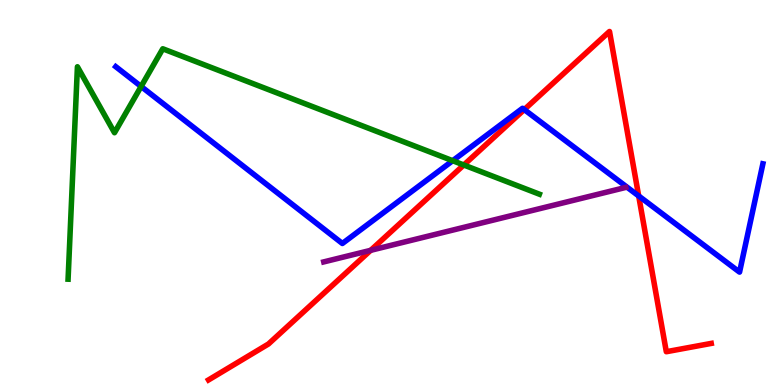[{'lines': ['blue', 'red'], 'intersections': [{'x': 6.76, 'y': 7.15}, {'x': 8.24, 'y': 4.91}]}, {'lines': ['green', 'red'], 'intersections': [{'x': 5.98, 'y': 5.71}]}, {'lines': ['purple', 'red'], 'intersections': [{'x': 4.78, 'y': 3.5}]}, {'lines': ['blue', 'green'], 'intersections': [{'x': 1.82, 'y': 7.75}, {'x': 5.84, 'y': 5.83}]}, {'lines': ['blue', 'purple'], 'intersections': []}, {'lines': ['green', 'purple'], 'intersections': []}]